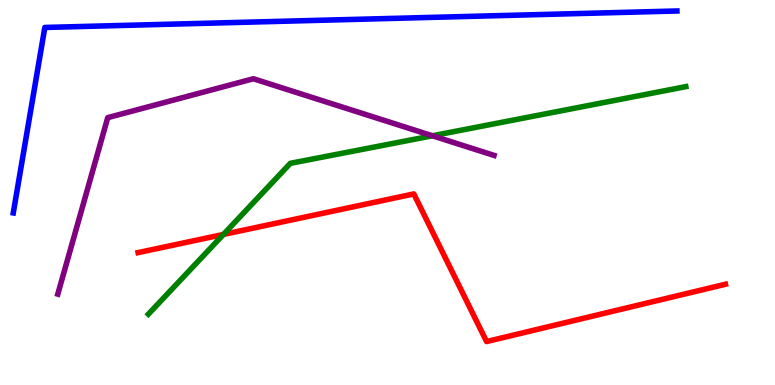[{'lines': ['blue', 'red'], 'intersections': []}, {'lines': ['green', 'red'], 'intersections': [{'x': 2.88, 'y': 3.91}]}, {'lines': ['purple', 'red'], 'intersections': []}, {'lines': ['blue', 'green'], 'intersections': []}, {'lines': ['blue', 'purple'], 'intersections': []}, {'lines': ['green', 'purple'], 'intersections': [{'x': 5.58, 'y': 6.47}]}]